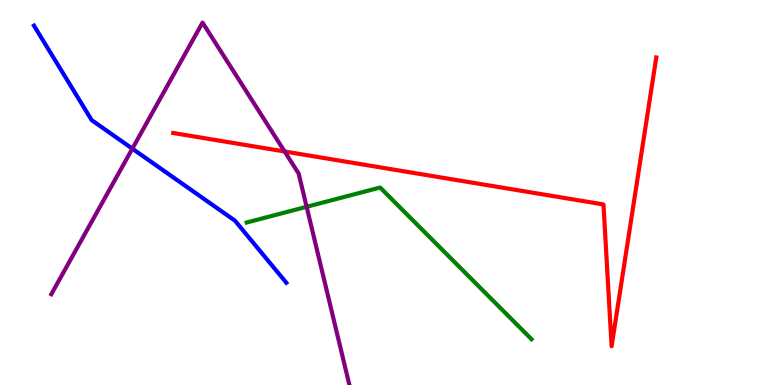[{'lines': ['blue', 'red'], 'intersections': []}, {'lines': ['green', 'red'], 'intersections': []}, {'lines': ['purple', 'red'], 'intersections': [{'x': 3.67, 'y': 6.07}]}, {'lines': ['blue', 'green'], 'intersections': []}, {'lines': ['blue', 'purple'], 'intersections': [{'x': 1.71, 'y': 6.14}]}, {'lines': ['green', 'purple'], 'intersections': [{'x': 3.96, 'y': 4.63}]}]